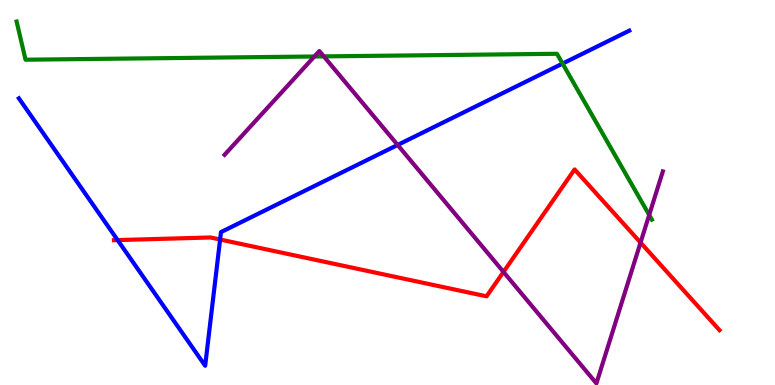[{'lines': ['blue', 'red'], 'intersections': [{'x': 1.52, 'y': 3.76}, {'x': 2.84, 'y': 3.78}]}, {'lines': ['green', 'red'], 'intersections': []}, {'lines': ['purple', 'red'], 'intersections': [{'x': 6.5, 'y': 2.94}, {'x': 8.26, 'y': 3.7}]}, {'lines': ['blue', 'green'], 'intersections': [{'x': 7.26, 'y': 8.35}]}, {'lines': ['blue', 'purple'], 'intersections': [{'x': 5.13, 'y': 6.23}]}, {'lines': ['green', 'purple'], 'intersections': [{'x': 4.06, 'y': 8.53}, {'x': 4.18, 'y': 8.54}, {'x': 8.38, 'y': 4.42}]}]